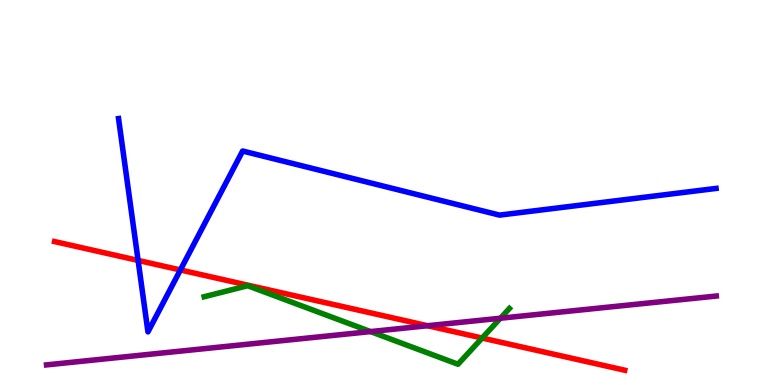[{'lines': ['blue', 'red'], 'intersections': [{'x': 1.78, 'y': 3.24}, {'x': 2.33, 'y': 2.99}]}, {'lines': ['green', 'red'], 'intersections': [{'x': 6.22, 'y': 1.22}]}, {'lines': ['purple', 'red'], 'intersections': [{'x': 5.52, 'y': 1.54}]}, {'lines': ['blue', 'green'], 'intersections': []}, {'lines': ['blue', 'purple'], 'intersections': []}, {'lines': ['green', 'purple'], 'intersections': [{'x': 4.78, 'y': 1.39}, {'x': 6.46, 'y': 1.73}]}]